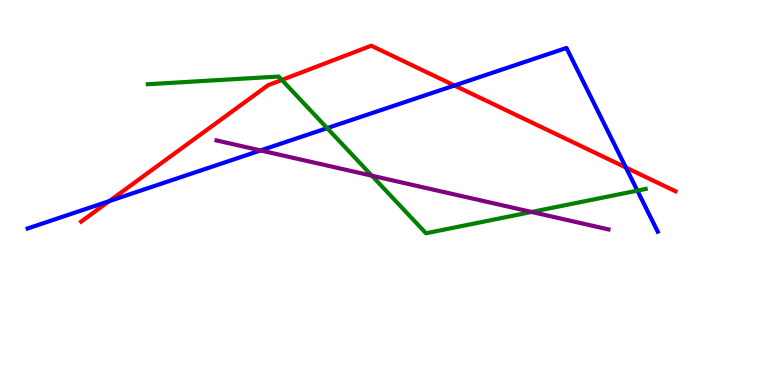[{'lines': ['blue', 'red'], 'intersections': [{'x': 1.41, 'y': 4.78}, {'x': 5.86, 'y': 7.78}, {'x': 8.08, 'y': 5.65}]}, {'lines': ['green', 'red'], 'intersections': [{'x': 3.64, 'y': 7.92}]}, {'lines': ['purple', 'red'], 'intersections': []}, {'lines': ['blue', 'green'], 'intersections': [{'x': 4.22, 'y': 6.67}, {'x': 8.22, 'y': 5.05}]}, {'lines': ['blue', 'purple'], 'intersections': [{'x': 3.36, 'y': 6.09}]}, {'lines': ['green', 'purple'], 'intersections': [{'x': 4.8, 'y': 5.44}, {'x': 6.86, 'y': 4.49}]}]